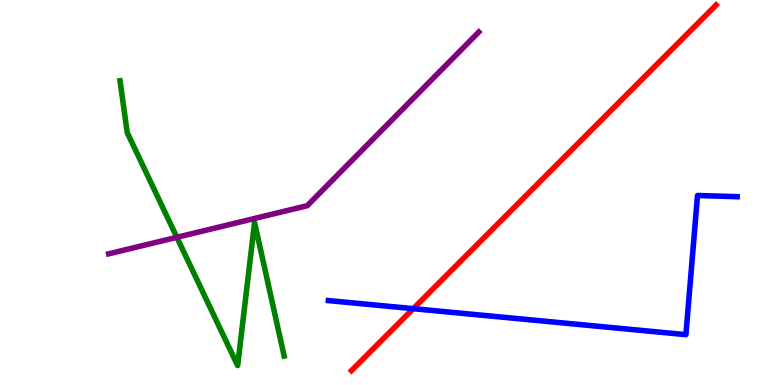[{'lines': ['blue', 'red'], 'intersections': [{'x': 5.33, 'y': 1.98}]}, {'lines': ['green', 'red'], 'intersections': []}, {'lines': ['purple', 'red'], 'intersections': []}, {'lines': ['blue', 'green'], 'intersections': []}, {'lines': ['blue', 'purple'], 'intersections': []}, {'lines': ['green', 'purple'], 'intersections': [{'x': 2.28, 'y': 3.84}]}]